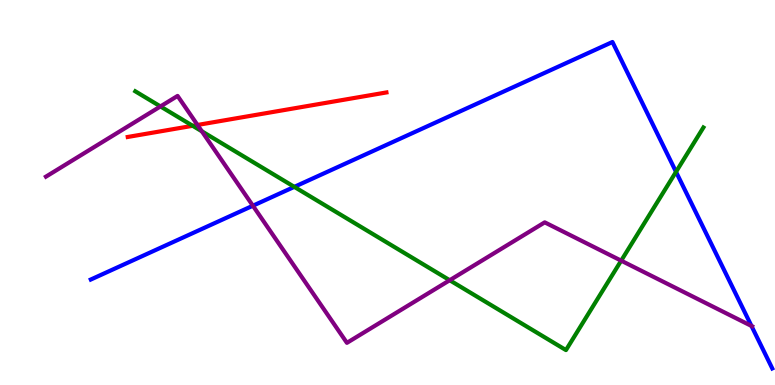[{'lines': ['blue', 'red'], 'intersections': []}, {'lines': ['green', 'red'], 'intersections': [{'x': 2.49, 'y': 6.73}]}, {'lines': ['purple', 'red'], 'intersections': [{'x': 2.55, 'y': 6.75}]}, {'lines': ['blue', 'green'], 'intersections': [{'x': 3.8, 'y': 5.15}, {'x': 8.72, 'y': 5.54}]}, {'lines': ['blue', 'purple'], 'intersections': [{'x': 3.26, 'y': 4.66}, {'x': 9.7, 'y': 1.53}]}, {'lines': ['green', 'purple'], 'intersections': [{'x': 2.07, 'y': 7.24}, {'x': 2.6, 'y': 6.59}, {'x': 5.8, 'y': 2.72}, {'x': 8.02, 'y': 3.23}]}]